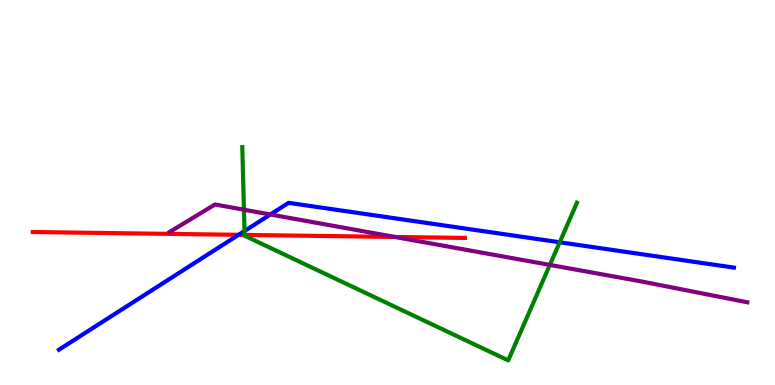[{'lines': ['blue', 'red'], 'intersections': [{'x': 3.08, 'y': 3.9}]}, {'lines': ['green', 'red'], 'intersections': [{'x': 3.16, 'y': 3.9}]}, {'lines': ['purple', 'red'], 'intersections': [{'x': 5.1, 'y': 3.84}]}, {'lines': ['blue', 'green'], 'intersections': [{'x': 3.15, 'y': 4.0}, {'x': 7.22, 'y': 3.71}]}, {'lines': ['blue', 'purple'], 'intersections': [{'x': 3.49, 'y': 4.43}]}, {'lines': ['green', 'purple'], 'intersections': [{'x': 3.15, 'y': 4.55}, {'x': 7.09, 'y': 3.12}]}]